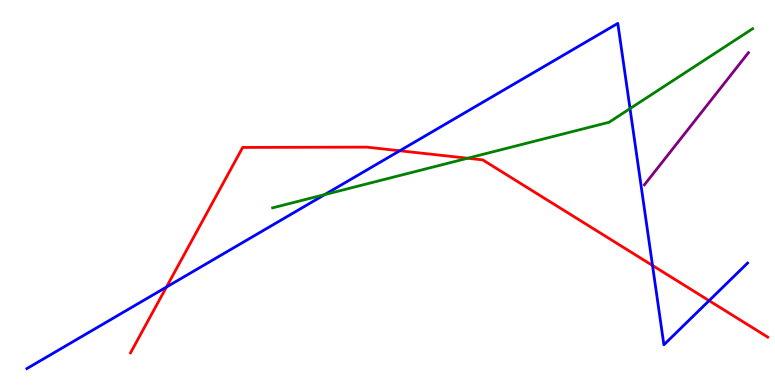[{'lines': ['blue', 'red'], 'intersections': [{'x': 2.15, 'y': 2.54}, {'x': 5.16, 'y': 6.08}, {'x': 8.42, 'y': 3.1}, {'x': 9.15, 'y': 2.19}]}, {'lines': ['green', 'red'], 'intersections': [{'x': 6.03, 'y': 5.89}]}, {'lines': ['purple', 'red'], 'intersections': []}, {'lines': ['blue', 'green'], 'intersections': [{'x': 4.19, 'y': 4.95}, {'x': 8.13, 'y': 7.18}]}, {'lines': ['blue', 'purple'], 'intersections': []}, {'lines': ['green', 'purple'], 'intersections': []}]